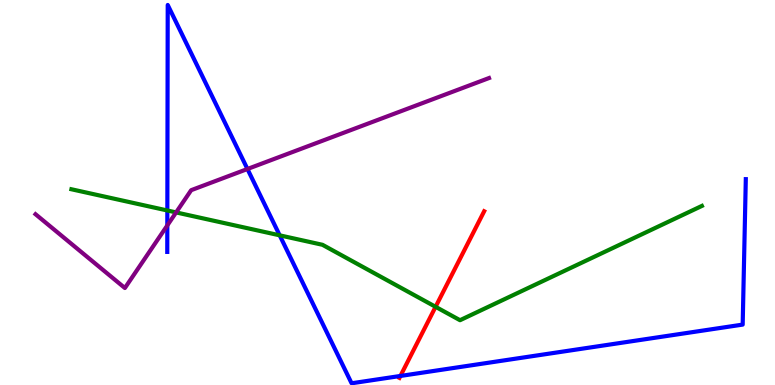[{'lines': ['blue', 'red'], 'intersections': [{'x': 5.17, 'y': 0.235}]}, {'lines': ['green', 'red'], 'intersections': [{'x': 5.62, 'y': 2.03}]}, {'lines': ['purple', 'red'], 'intersections': []}, {'lines': ['blue', 'green'], 'intersections': [{'x': 2.16, 'y': 4.53}, {'x': 3.61, 'y': 3.89}]}, {'lines': ['blue', 'purple'], 'intersections': [{'x': 2.16, 'y': 4.15}, {'x': 3.19, 'y': 5.61}]}, {'lines': ['green', 'purple'], 'intersections': [{'x': 2.27, 'y': 4.48}]}]